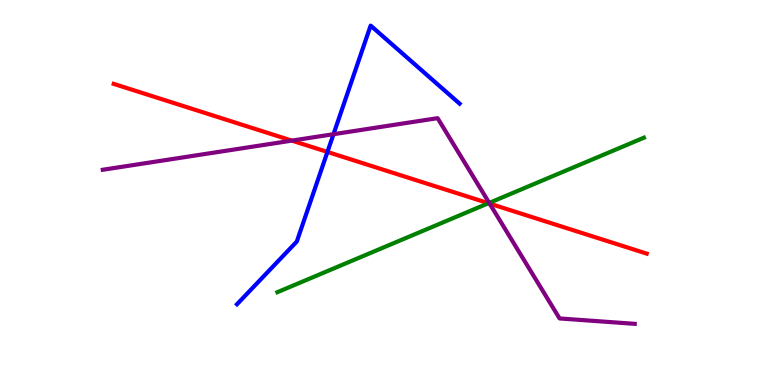[{'lines': ['blue', 'red'], 'intersections': [{'x': 4.23, 'y': 6.05}]}, {'lines': ['green', 'red'], 'intersections': [{'x': 6.3, 'y': 4.72}]}, {'lines': ['purple', 'red'], 'intersections': [{'x': 3.77, 'y': 6.35}, {'x': 6.32, 'y': 4.71}]}, {'lines': ['blue', 'green'], 'intersections': []}, {'lines': ['blue', 'purple'], 'intersections': [{'x': 4.3, 'y': 6.51}]}, {'lines': ['green', 'purple'], 'intersections': [{'x': 6.31, 'y': 4.73}]}]